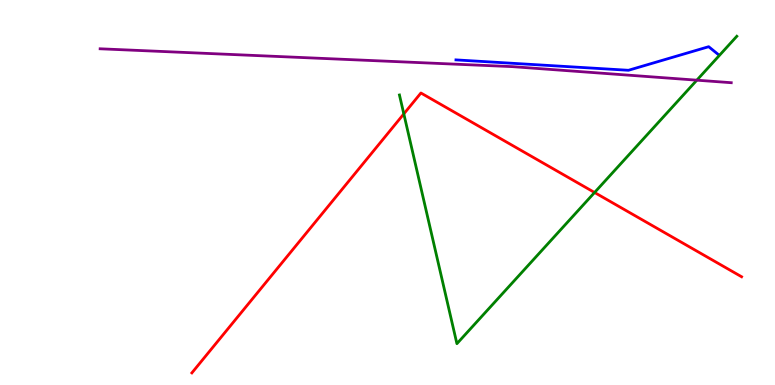[{'lines': ['blue', 'red'], 'intersections': []}, {'lines': ['green', 'red'], 'intersections': [{'x': 5.21, 'y': 7.04}, {'x': 7.67, 'y': 5.0}]}, {'lines': ['purple', 'red'], 'intersections': []}, {'lines': ['blue', 'green'], 'intersections': []}, {'lines': ['blue', 'purple'], 'intersections': []}, {'lines': ['green', 'purple'], 'intersections': [{'x': 8.99, 'y': 7.92}]}]